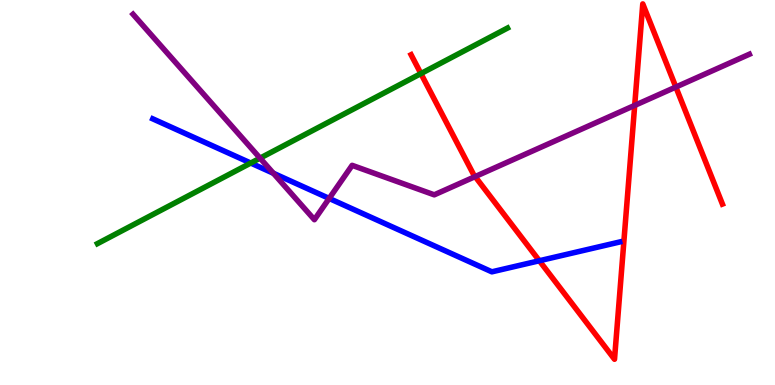[{'lines': ['blue', 'red'], 'intersections': [{'x': 6.96, 'y': 3.23}]}, {'lines': ['green', 'red'], 'intersections': [{'x': 5.43, 'y': 8.09}]}, {'lines': ['purple', 'red'], 'intersections': [{'x': 6.13, 'y': 5.41}, {'x': 8.19, 'y': 7.26}, {'x': 8.72, 'y': 7.74}]}, {'lines': ['blue', 'green'], 'intersections': [{'x': 3.24, 'y': 5.77}]}, {'lines': ['blue', 'purple'], 'intersections': [{'x': 3.53, 'y': 5.5}, {'x': 4.25, 'y': 4.85}]}, {'lines': ['green', 'purple'], 'intersections': [{'x': 3.36, 'y': 5.89}]}]